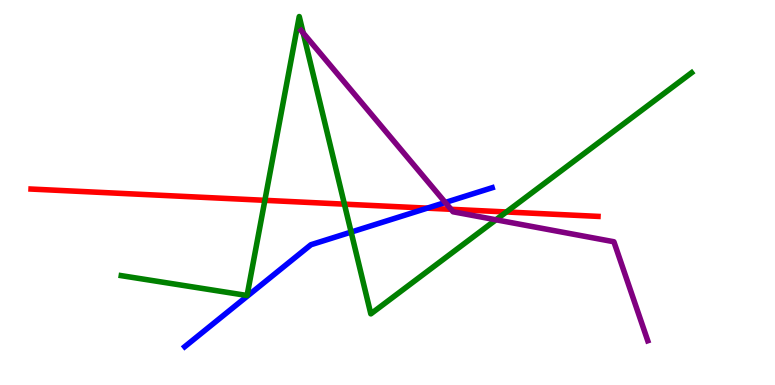[{'lines': ['blue', 'red'], 'intersections': [{'x': 5.51, 'y': 4.59}]}, {'lines': ['green', 'red'], 'intersections': [{'x': 3.42, 'y': 4.8}, {'x': 4.44, 'y': 4.7}, {'x': 6.53, 'y': 4.49}]}, {'lines': ['purple', 'red'], 'intersections': [{'x': 5.82, 'y': 4.56}]}, {'lines': ['blue', 'green'], 'intersections': [{'x': 4.53, 'y': 3.97}]}, {'lines': ['blue', 'purple'], 'intersections': [{'x': 5.75, 'y': 4.74}]}, {'lines': ['green', 'purple'], 'intersections': [{'x': 3.91, 'y': 9.14}, {'x': 6.4, 'y': 4.29}]}]